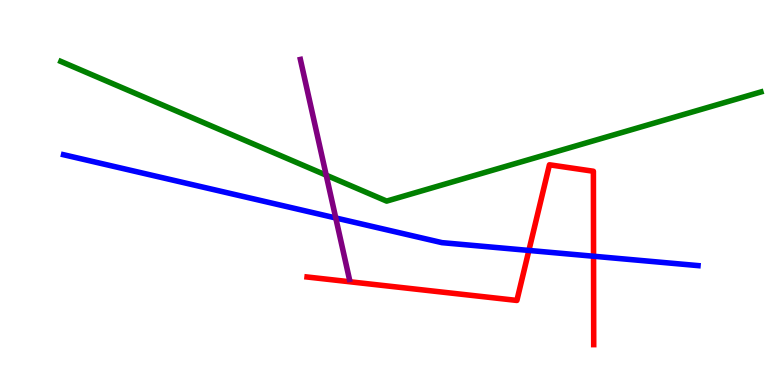[{'lines': ['blue', 'red'], 'intersections': [{'x': 6.82, 'y': 3.5}, {'x': 7.66, 'y': 3.34}]}, {'lines': ['green', 'red'], 'intersections': []}, {'lines': ['purple', 'red'], 'intersections': []}, {'lines': ['blue', 'green'], 'intersections': []}, {'lines': ['blue', 'purple'], 'intersections': [{'x': 4.33, 'y': 4.34}]}, {'lines': ['green', 'purple'], 'intersections': [{'x': 4.21, 'y': 5.45}]}]